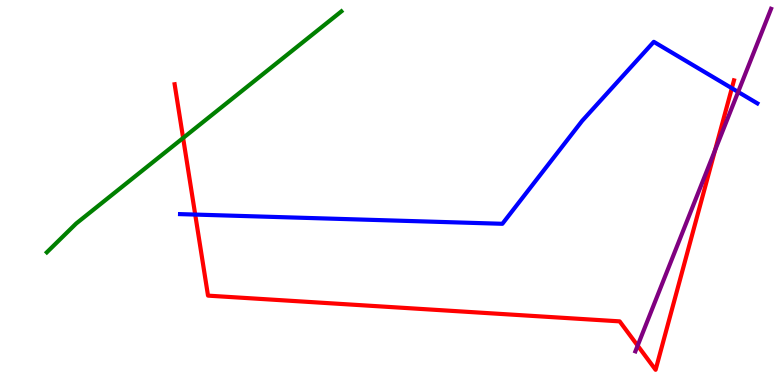[{'lines': ['blue', 'red'], 'intersections': [{'x': 2.52, 'y': 4.43}, {'x': 9.44, 'y': 7.71}]}, {'lines': ['green', 'red'], 'intersections': [{'x': 2.36, 'y': 6.42}]}, {'lines': ['purple', 'red'], 'intersections': [{'x': 8.23, 'y': 1.02}, {'x': 9.23, 'y': 6.1}]}, {'lines': ['blue', 'green'], 'intersections': []}, {'lines': ['blue', 'purple'], 'intersections': [{'x': 9.52, 'y': 7.61}]}, {'lines': ['green', 'purple'], 'intersections': []}]